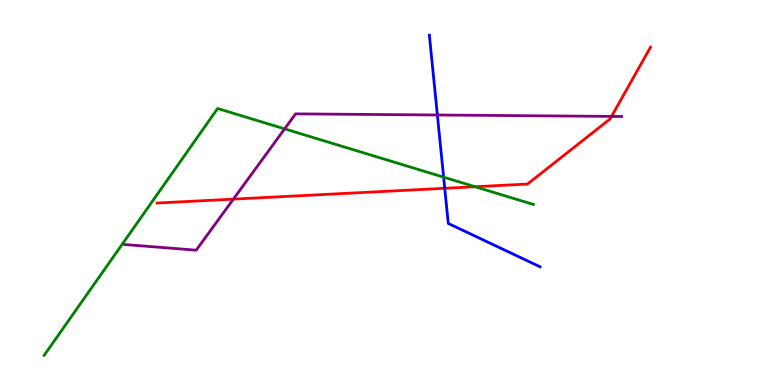[{'lines': ['blue', 'red'], 'intersections': [{'x': 5.74, 'y': 5.11}]}, {'lines': ['green', 'red'], 'intersections': [{'x': 6.13, 'y': 5.15}]}, {'lines': ['purple', 'red'], 'intersections': [{'x': 3.01, 'y': 4.83}, {'x': 7.89, 'y': 6.98}]}, {'lines': ['blue', 'green'], 'intersections': [{'x': 5.72, 'y': 5.4}]}, {'lines': ['blue', 'purple'], 'intersections': [{'x': 5.64, 'y': 7.01}]}, {'lines': ['green', 'purple'], 'intersections': [{'x': 3.67, 'y': 6.65}]}]